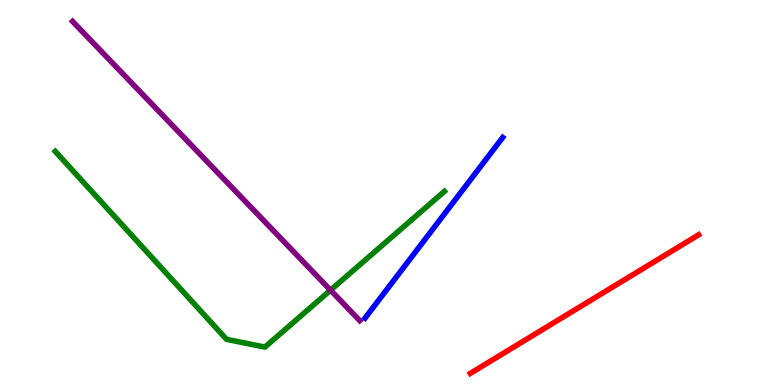[{'lines': ['blue', 'red'], 'intersections': []}, {'lines': ['green', 'red'], 'intersections': []}, {'lines': ['purple', 'red'], 'intersections': []}, {'lines': ['blue', 'green'], 'intersections': []}, {'lines': ['blue', 'purple'], 'intersections': []}, {'lines': ['green', 'purple'], 'intersections': [{'x': 4.26, 'y': 2.46}]}]